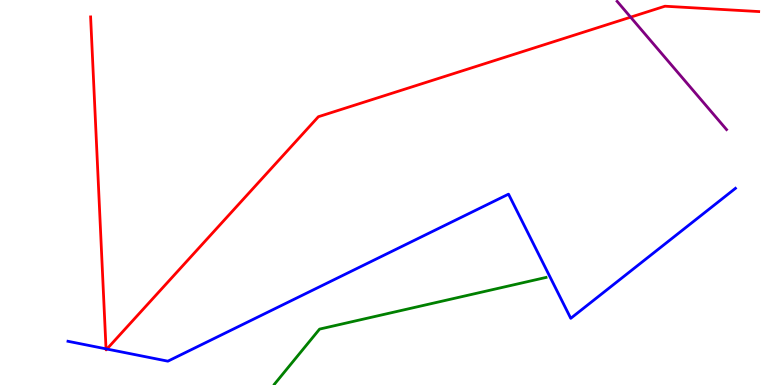[{'lines': ['blue', 'red'], 'intersections': [{'x': 1.37, 'y': 0.939}, {'x': 1.38, 'y': 0.934}]}, {'lines': ['green', 'red'], 'intersections': []}, {'lines': ['purple', 'red'], 'intersections': [{'x': 8.14, 'y': 9.55}]}, {'lines': ['blue', 'green'], 'intersections': []}, {'lines': ['blue', 'purple'], 'intersections': []}, {'lines': ['green', 'purple'], 'intersections': []}]